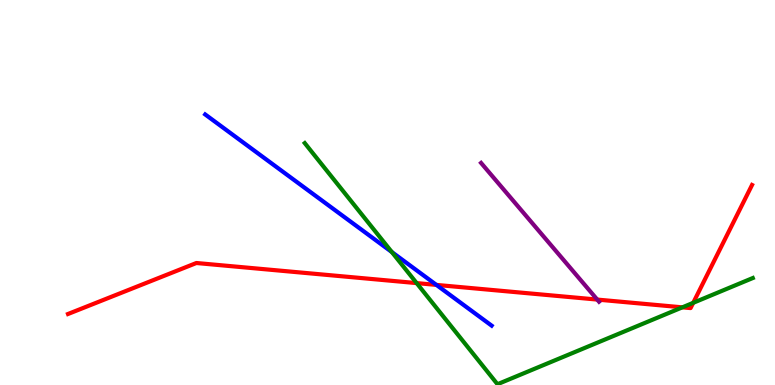[{'lines': ['blue', 'red'], 'intersections': [{'x': 5.63, 'y': 2.6}]}, {'lines': ['green', 'red'], 'intersections': [{'x': 5.38, 'y': 2.65}, {'x': 8.8, 'y': 2.02}, {'x': 8.94, 'y': 2.13}]}, {'lines': ['purple', 'red'], 'intersections': [{'x': 7.71, 'y': 2.22}]}, {'lines': ['blue', 'green'], 'intersections': [{'x': 5.06, 'y': 3.45}]}, {'lines': ['blue', 'purple'], 'intersections': []}, {'lines': ['green', 'purple'], 'intersections': []}]